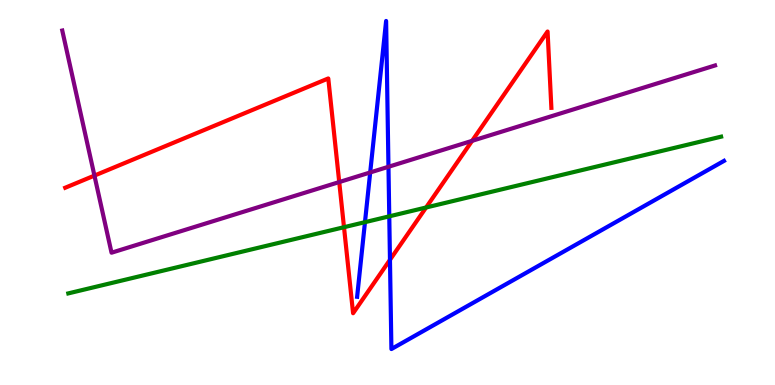[{'lines': ['blue', 'red'], 'intersections': [{'x': 5.03, 'y': 3.25}]}, {'lines': ['green', 'red'], 'intersections': [{'x': 4.44, 'y': 4.1}, {'x': 5.5, 'y': 4.61}]}, {'lines': ['purple', 'red'], 'intersections': [{'x': 1.22, 'y': 5.44}, {'x': 4.38, 'y': 5.27}, {'x': 6.09, 'y': 6.34}]}, {'lines': ['blue', 'green'], 'intersections': [{'x': 4.71, 'y': 4.23}, {'x': 5.02, 'y': 4.38}]}, {'lines': ['blue', 'purple'], 'intersections': [{'x': 4.78, 'y': 5.52}, {'x': 5.01, 'y': 5.67}]}, {'lines': ['green', 'purple'], 'intersections': []}]